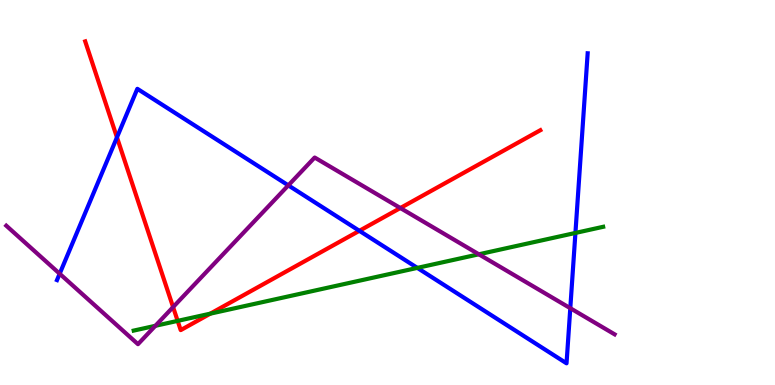[{'lines': ['blue', 'red'], 'intersections': [{'x': 1.51, 'y': 6.43}, {'x': 4.64, 'y': 4.0}]}, {'lines': ['green', 'red'], 'intersections': [{'x': 2.29, 'y': 1.67}, {'x': 2.71, 'y': 1.85}]}, {'lines': ['purple', 'red'], 'intersections': [{'x': 2.23, 'y': 2.02}, {'x': 5.17, 'y': 4.6}]}, {'lines': ['blue', 'green'], 'intersections': [{'x': 5.39, 'y': 3.04}, {'x': 7.42, 'y': 3.95}]}, {'lines': ['blue', 'purple'], 'intersections': [{'x': 0.77, 'y': 2.89}, {'x': 3.72, 'y': 5.19}, {'x': 7.36, 'y': 1.99}]}, {'lines': ['green', 'purple'], 'intersections': [{'x': 2.0, 'y': 1.54}, {'x': 6.18, 'y': 3.4}]}]